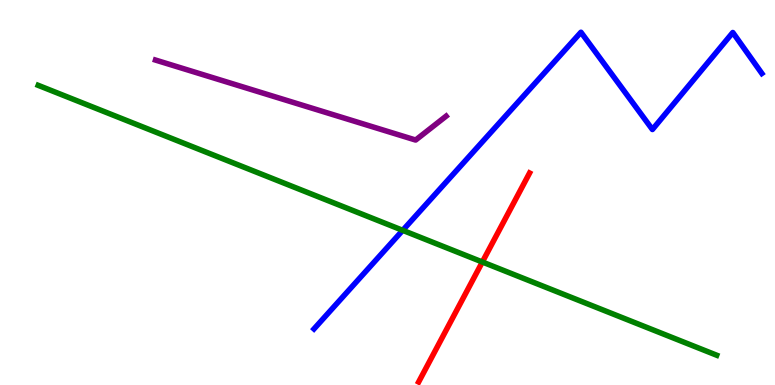[{'lines': ['blue', 'red'], 'intersections': []}, {'lines': ['green', 'red'], 'intersections': [{'x': 6.22, 'y': 3.19}]}, {'lines': ['purple', 'red'], 'intersections': []}, {'lines': ['blue', 'green'], 'intersections': [{'x': 5.2, 'y': 4.02}]}, {'lines': ['blue', 'purple'], 'intersections': []}, {'lines': ['green', 'purple'], 'intersections': []}]